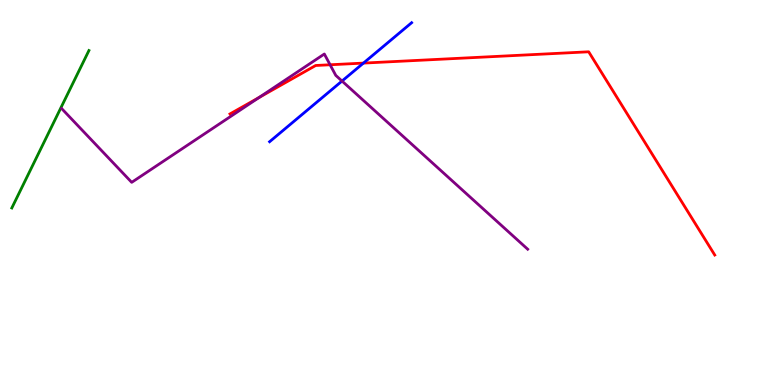[{'lines': ['blue', 'red'], 'intersections': [{'x': 4.69, 'y': 8.36}]}, {'lines': ['green', 'red'], 'intersections': []}, {'lines': ['purple', 'red'], 'intersections': [{'x': 3.34, 'y': 7.47}, {'x': 4.26, 'y': 8.32}]}, {'lines': ['blue', 'green'], 'intersections': []}, {'lines': ['blue', 'purple'], 'intersections': [{'x': 4.41, 'y': 7.89}]}, {'lines': ['green', 'purple'], 'intersections': []}]